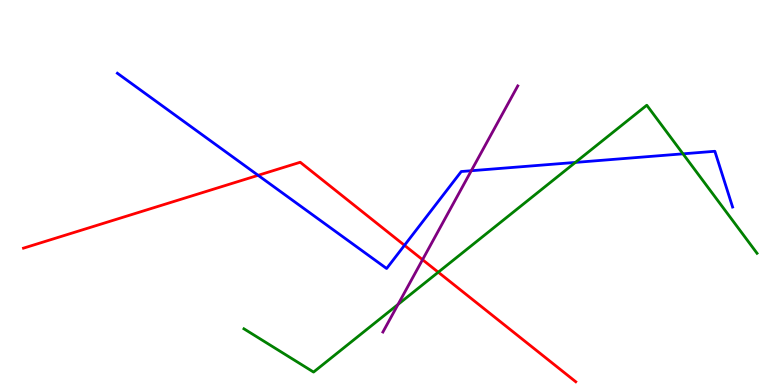[{'lines': ['blue', 'red'], 'intersections': [{'x': 3.33, 'y': 5.45}, {'x': 5.22, 'y': 3.63}]}, {'lines': ['green', 'red'], 'intersections': [{'x': 5.65, 'y': 2.93}]}, {'lines': ['purple', 'red'], 'intersections': [{'x': 5.45, 'y': 3.25}]}, {'lines': ['blue', 'green'], 'intersections': [{'x': 7.42, 'y': 5.78}, {'x': 8.81, 'y': 6.0}]}, {'lines': ['blue', 'purple'], 'intersections': [{'x': 6.08, 'y': 5.57}]}, {'lines': ['green', 'purple'], 'intersections': [{'x': 5.14, 'y': 2.09}]}]